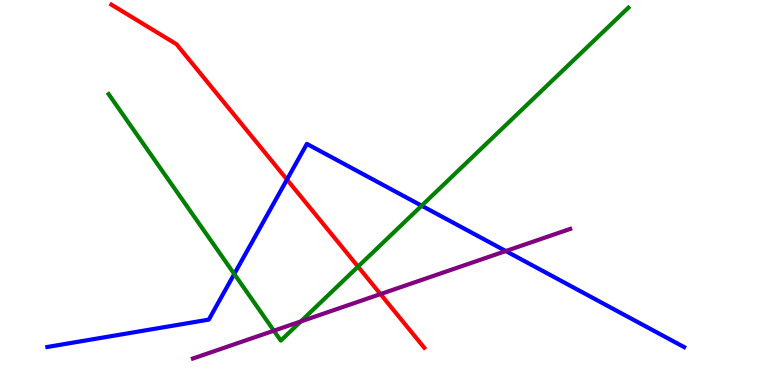[{'lines': ['blue', 'red'], 'intersections': [{'x': 3.7, 'y': 5.34}]}, {'lines': ['green', 'red'], 'intersections': [{'x': 4.62, 'y': 3.07}]}, {'lines': ['purple', 'red'], 'intersections': [{'x': 4.91, 'y': 2.36}]}, {'lines': ['blue', 'green'], 'intersections': [{'x': 3.02, 'y': 2.88}, {'x': 5.44, 'y': 4.66}]}, {'lines': ['blue', 'purple'], 'intersections': [{'x': 6.53, 'y': 3.48}]}, {'lines': ['green', 'purple'], 'intersections': [{'x': 3.53, 'y': 1.41}, {'x': 3.88, 'y': 1.65}]}]